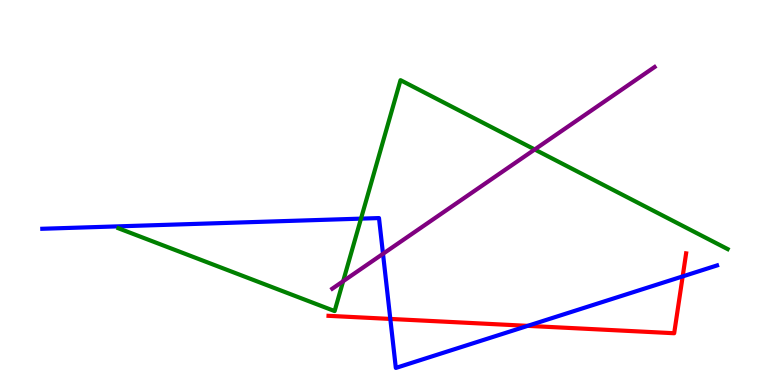[{'lines': ['blue', 'red'], 'intersections': [{'x': 5.04, 'y': 1.72}, {'x': 6.81, 'y': 1.54}, {'x': 8.81, 'y': 2.82}]}, {'lines': ['green', 'red'], 'intersections': []}, {'lines': ['purple', 'red'], 'intersections': []}, {'lines': ['blue', 'green'], 'intersections': [{'x': 4.66, 'y': 4.32}]}, {'lines': ['blue', 'purple'], 'intersections': [{'x': 4.94, 'y': 3.41}]}, {'lines': ['green', 'purple'], 'intersections': [{'x': 4.43, 'y': 2.7}, {'x': 6.9, 'y': 6.12}]}]